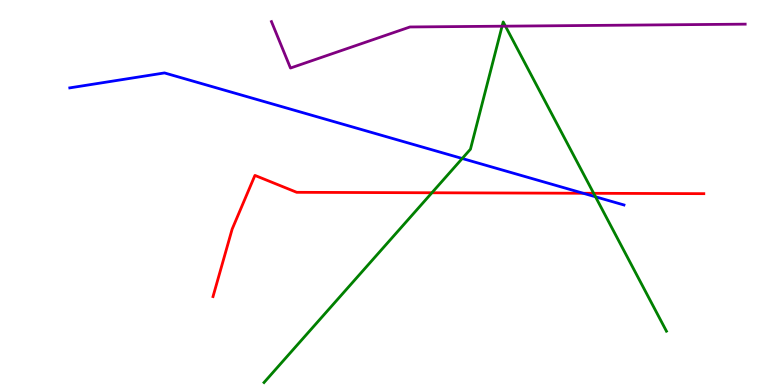[{'lines': ['blue', 'red'], 'intersections': [{'x': 7.53, 'y': 4.98}]}, {'lines': ['green', 'red'], 'intersections': [{'x': 5.57, 'y': 4.99}, {'x': 7.66, 'y': 4.98}]}, {'lines': ['purple', 'red'], 'intersections': []}, {'lines': ['blue', 'green'], 'intersections': [{'x': 5.96, 'y': 5.88}, {'x': 7.68, 'y': 4.89}]}, {'lines': ['blue', 'purple'], 'intersections': []}, {'lines': ['green', 'purple'], 'intersections': [{'x': 6.48, 'y': 9.32}, {'x': 6.52, 'y': 9.32}]}]